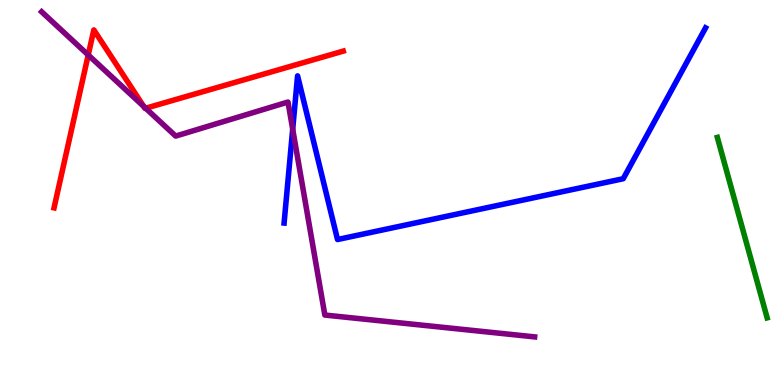[{'lines': ['blue', 'red'], 'intersections': []}, {'lines': ['green', 'red'], 'intersections': []}, {'lines': ['purple', 'red'], 'intersections': [{'x': 1.14, 'y': 8.57}, {'x': 1.85, 'y': 7.24}, {'x': 1.88, 'y': 7.19}]}, {'lines': ['blue', 'green'], 'intersections': []}, {'lines': ['blue', 'purple'], 'intersections': [{'x': 3.78, 'y': 6.64}]}, {'lines': ['green', 'purple'], 'intersections': []}]